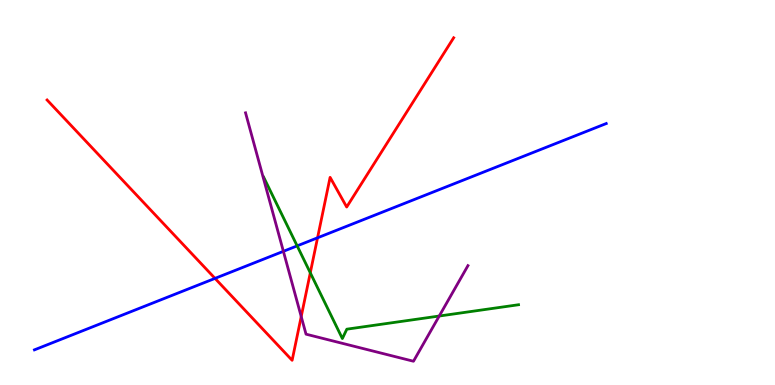[{'lines': ['blue', 'red'], 'intersections': [{'x': 2.77, 'y': 2.77}, {'x': 4.1, 'y': 3.82}]}, {'lines': ['green', 'red'], 'intersections': [{'x': 4.0, 'y': 2.91}]}, {'lines': ['purple', 'red'], 'intersections': [{'x': 3.89, 'y': 1.78}]}, {'lines': ['blue', 'green'], 'intersections': [{'x': 3.83, 'y': 3.61}]}, {'lines': ['blue', 'purple'], 'intersections': [{'x': 3.66, 'y': 3.47}]}, {'lines': ['green', 'purple'], 'intersections': [{'x': 5.67, 'y': 1.79}]}]